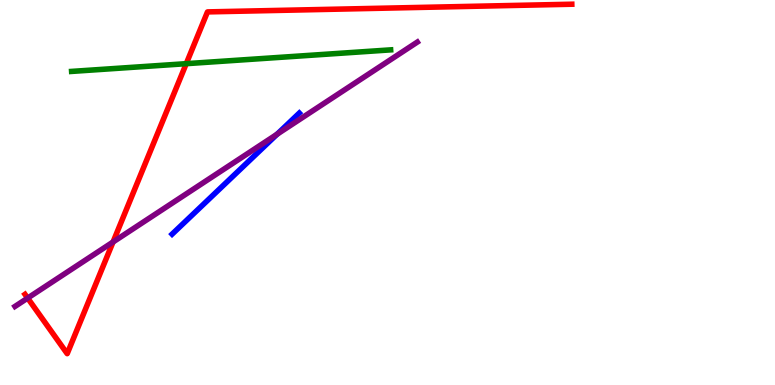[{'lines': ['blue', 'red'], 'intersections': []}, {'lines': ['green', 'red'], 'intersections': [{'x': 2.4, 'y': 8.35}]}, {'lines': ['purple', 'red'], 'intersections': [{'x': 0.357, 'y': 2.26}, {'x': 1.46, 'y': 3.71}]}, {'lines': ['blue', 'green'], 'intersections': []}, {'lines': ['blue', 'purple'], 'intersections': [{'x': 3.58, 'y': 6.51}]}, {'lines': ['green', 'purple'], 'intersections': []}]